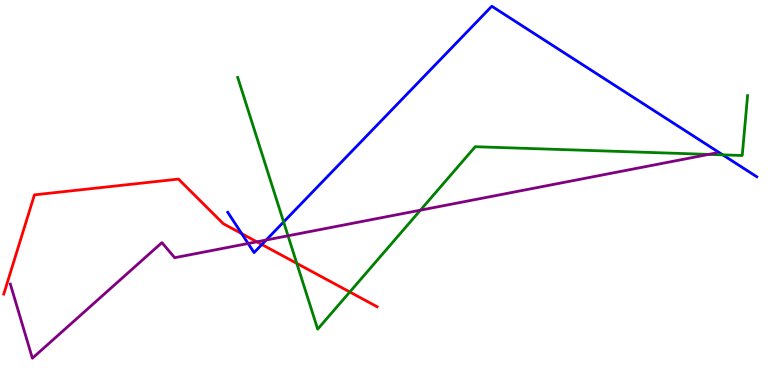[{'lines': ['blue', 'red'], 'intersections': [{'x': 3.12, 'y': 3.93}, {'x': 3.38, 'y': 3.65}]}, {'lines': ['green', 'red'], 'intersections': [{'x': 3.83, 'y': 3.16}, {'x': 4.51, 'y': 2.42}]}, {'lines': ['purple', 'red'], 'intersections': [{'x': 3.31, 'y': 3.72}]}, {'lines': ['blue', 'green'], 'intersections': [{'x': 3.66, 'y': 4.24}, {'x': 9.33, 'y': 5.98}]}, {'lines': ['blue', 'purple'], 'intersections': [{'x': 3.2, 'y': 3.68}, {'x': 3.43, 'y': 3.77}]}, {'lines': ['green', 'purple'], 'intersections': [{'x': 3.72, 'y': 3.88}, {'x': 5.42, 'y': 4.54}, {'x': 9.14, 'y': 5.99}]}]